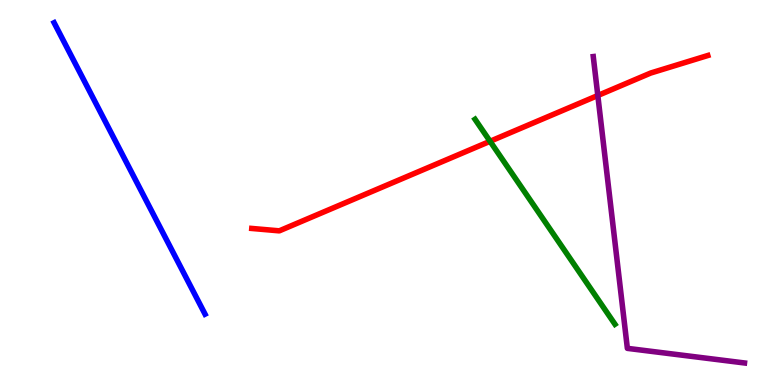[{'lines': ['blue', 'red'], 'intersections': []}, {'lines': ['green', 'red'], 'intersections': [{'x': 6.32, 'y': 6.33}]}, {'lines': ['purple', 'red'], 'intersections': [{'x': 7.71, 'y': 7.52}]}, {'lines': ['blue', 'green'], 'intersections': []}, {'lines': ['blue', 'purple'], 'intersections': []}, {'lines': ['green', 'purple'], 'intersections': []}]